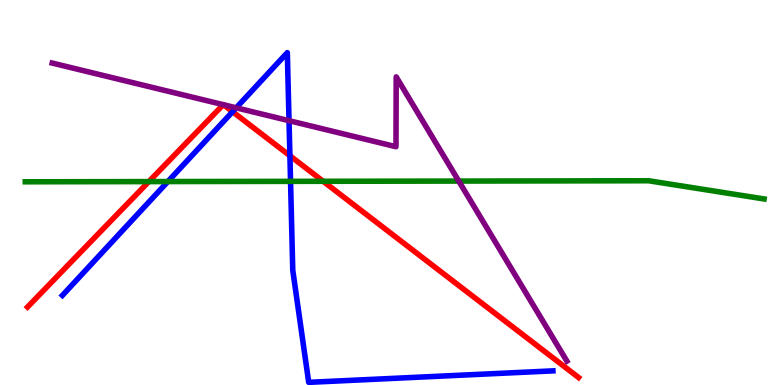[{'lines': ['blue', 'red'], 'intersections': [{'x': 3.0, 'y': 7.1}, {'x': 3.74, 'y': 5.95}]}, {'lines': ['green', 'red'], 'intersections': [{'x': 1.92, 'y': 5.28}, {'x': 4.17, 'y': 5.29}]}, {'lines': ['purple', 'red'], 'intersections': [{'x': 2.88, 'y': 7.28}, {'x': 2.88, 'y': 7.28}]}, {'lines': ['blue', 'green'], 'intersections': [{'x': 2.17, 'y': 5.28}, {'x': 3.75, 'y': 5.29}]}, {'lines': ['blue', 'purple'], 'intersections': [{'x': 3.05, 'y': 7.2}, {'x': 3.73, 'y': 6.87}]}, {'lines': ['green', 'purple'], 'intersections': [{'x': 5.92, 'y': 5.3}]}]